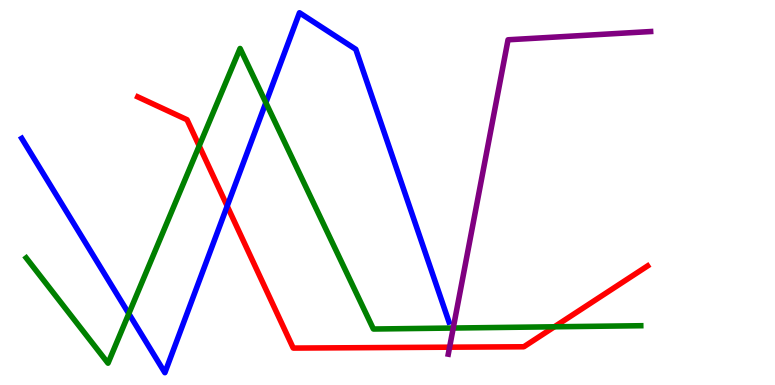[{'lines': ['blue', 'red'], 'intersections': [{'x': 2.93, 'y': 4.65}]}, {'lines': ['green', 'red'], 'intersections': [{'x': 2.57, 'y': 6.21}, {'x': 7.15, 'y': 1.51}]}, {'lines': ['purple', 'red'], 'intersections': [{'x': 5.8, 'y': 0.982}]}, {'lines': ['blue', 'green'], 'intersections': [{'x': 1.66, 'y': 1.85}, {'x': 3.43, 'y': 7.33}]}, {'lines': ['blue', 'purple'], 'intersections': []}, {'lines': ['green', 'purple'], 'intersections': [{'x': 5.85, 'y': 1.48}]}]